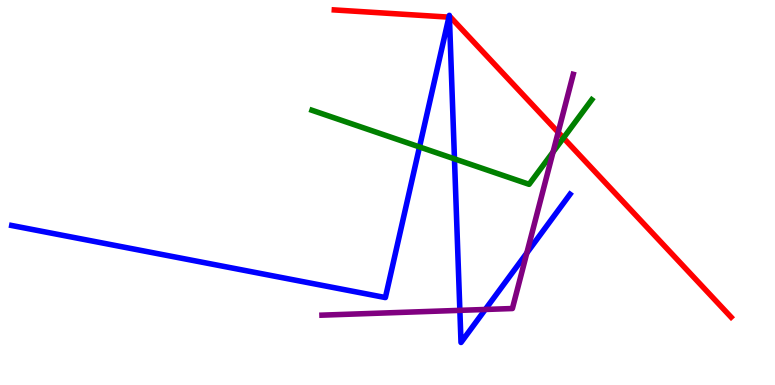[{'lines': ['blue', 'red'], 'intersections': [{'x': 5.79, 'y': 9.55}, {'x': 5.8, 'y': 9.55}]}, {'lines': ['green', 'red'], 'intersections': [{'x': 7.27, 'y': 6.42}]}, {'lines': ['purple', 'red'], 'intersections': [{'x': 7.2, 'y': 6.56}]}, {'lines': ['blue', 'green'], 'intersections': [{'x': 5.41, 'y': 6.18}, {'x': 5.86, 'y': 5.87}]}, {'lines': ['blue', 'purple'], 'intersections': [{'x': 5.93, 'y': 1.94}, {'x': 6.26, 'y': 1.96}, {'x': 6.8, 'y': 3.43}]}, {'lines': ['green', 'purple'], 'intersections': [{'x': 7.14, 'y': 6.05}]}]